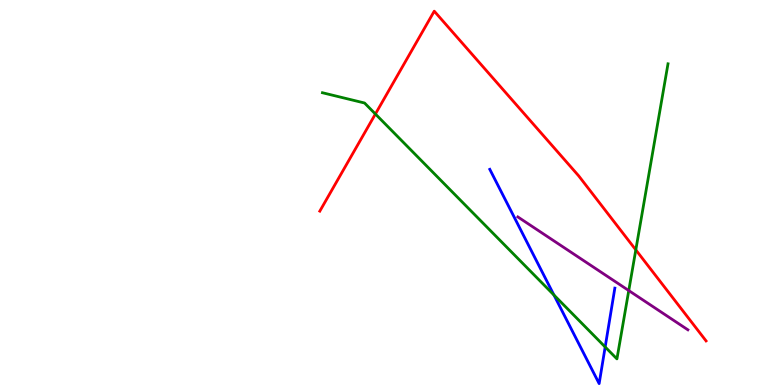[{'lines': ['blue', 'red'], 'intersections': []}, {'lines': ['green', 'red'], 'intersections': [{'x': 4.84, 'y': 7.04}, {'x': 8.2, 'y': 3.51}]}, {'lines': ['purple', 'red'], 'intersections': []}, {'lines': ['blue', 'green'], 'intersections': [{'x': 7.15, 'y': 2.34}, {'x': 7.81, 'y': 0.988}]}, {'lines': ['blue', 'purple'], 'intersections': []}, {'lines': ['green', 'purple'], 'intersections': [{'x': 8.11, 'y': 2.45}]}]